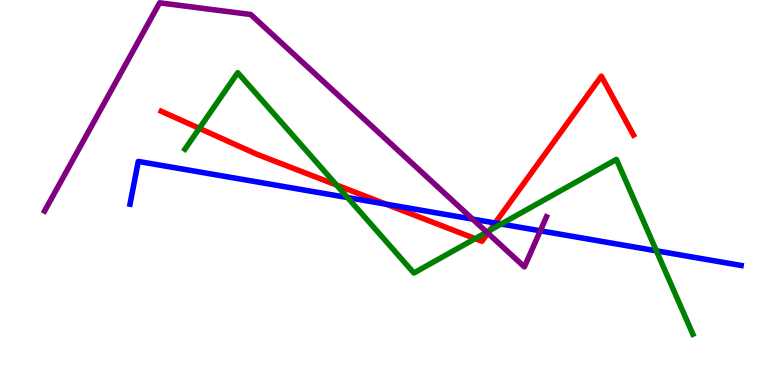[{'lines': ['blue', 'red'], 'intersections': [{'x': 4.98, 'y': 4.7}, {'x': 6.39, 'y': 4.21}]}, {'lines': ['green', 'red'], 'intersections': [{'x': 2.57, 'y': 6.67}, {'x': 4.34, 'y': 5.19}, {'x': 6.13, 'y': 3.8}, {'x': 6.32, 'y': 4.01}]}, {'lines': ['purple', 'red'], 'intersections': [{'x': 6.29, 'y': 3.95}]}, {'lines': ['blue', 'green'], 'intersections': [{'x': 4.48, 'y': 4.87}, {'x': 6.47, 'y': 4.18}, {'x': 8.47, 'y': 3.48}]}, {'lines': ['blue', 'purple'], 'intersections': [{'x': 6.1, 'y': 4.31}, {'x': 6.97, 'y': 4.01}]}, {'lines': ['green', 'purple'], 'intersections': [{'x': 6.28, 'y': 3.97}]}]